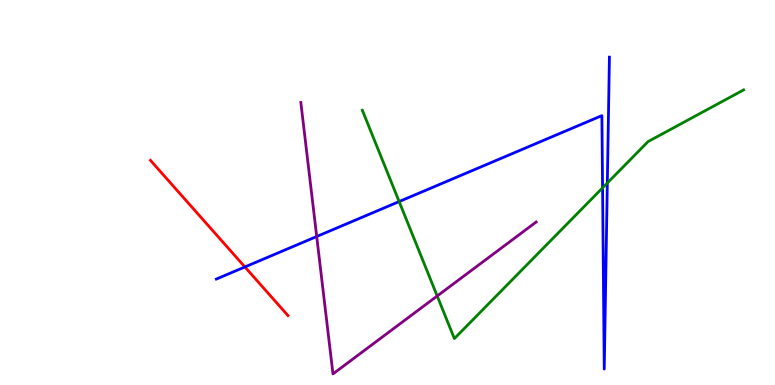[{'lines': ['blue', 'red'], 'intersections': [{'x': 3.16, 'y': 3.07}]}, {'lines': ['green', 'red'], 'intersections': []}, {'lines': ['purple', 'red'], 'intersections': []}, {'lines': ['blue', 'green'], 'intersections': [{'x': 5.15, 'y': 4.76}, {'x': 7.78, 'y': 5.12}, {'x': 7.84, 'y': 5.25}]}, {'lines': ['blue', 'purple'], 'intersections': [{'x': 4.09, 'y': 3.86}]}, {'lines': ['green', 'purple'], 'intersections': [{'x': 5.64, 'y': 2.31}]}]